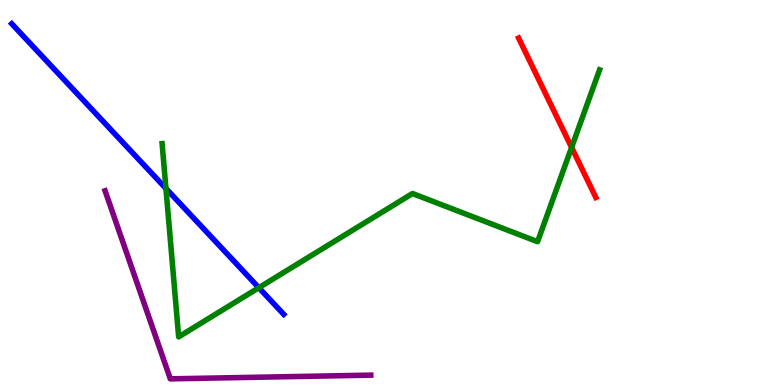[{'lines': ['blue', 'red'], 'intersections': []}, {'lines': ['green', 'red'], 'intersections': [{'x': 7.38, 'y': 6.17}]}, {'lines': ['purple', 'red'], 'intersections': []}, {'lines': ['blue', 'green'], 'intersections': [{'x': 2.14, 'y': 5.1}, {'x': 3.34, 'y': 2.53}]}, {'lines': ['blue', 'purple'], 'intersections': []}, {'lines': ['green', 'purple'], 'intersections': []}]